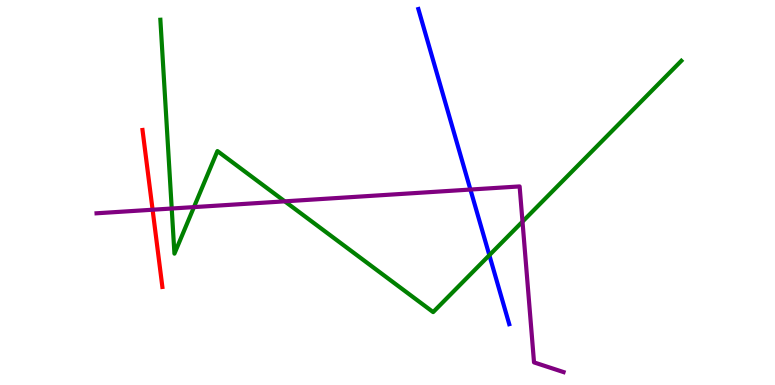[{'lines': ['blue', 'red'], 'intersections': []}, {'lines': ['green', 'red'], 'intersections': []}, {'lines': ['purple', 'red'], 'intersections': [{'x': 1.97, 'y': 4.55}]}, {'lines': ['blue', 'green'], 'intersections': [{'x': 6.31, 'y': 3.37}]}, {'lines': ['blue', 'purple'], 'intersections': [{'x': 6.07, 'y': 5.08}]}, {'lines': ['green', 'purple'], 'intersections': [{'x': 2.22, 'y': 4.58}, {'x': 2.5, 'y': 4.62}, {'x': 3.67, 'y': 4.77}, {'x': 6.74, 'y': 4.24}]}]